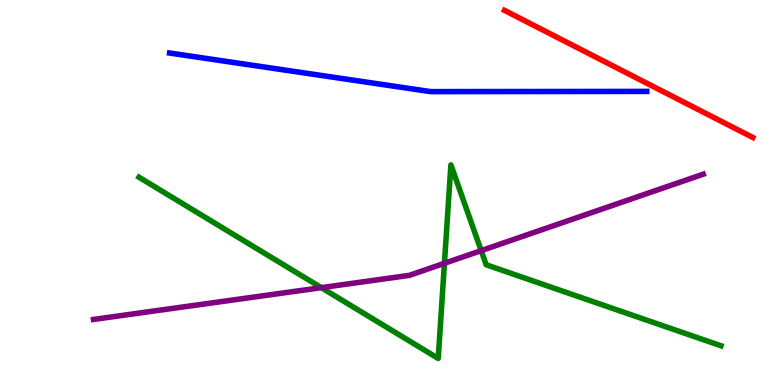[{'lines': ['blue', 'red'], 'intersections': []}, {'lines': ['green', 'red'], 'intersections': []}, {'lines': ['purple', 'red'], 'intersections': []}, {'lines': ['blue', 'green'], 'intersections': []}, {'lines': ['blue', 'purple'], 'intersections': []}, {'lines': ['green', 'purple'], 'intersections': [{'x': 4.15, 'y': 2.53}, {'x': 5.73, 'y': 3.16}, {'x': 6.21, 'y': 3.49}]}]